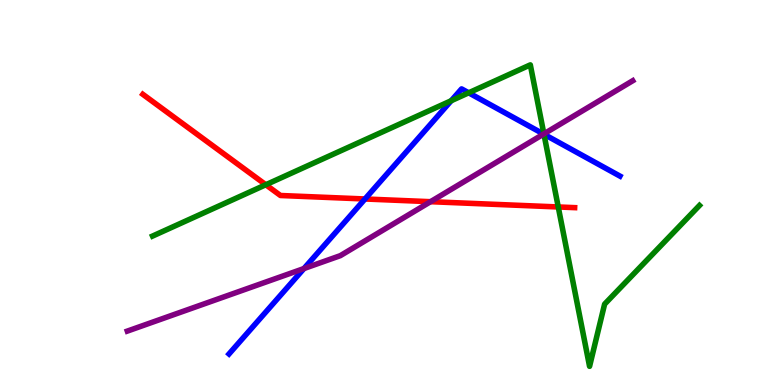[{'lines': ['blue', 'red'], 'intersections': [{'x': 4.71, 'y': 4.83}]}, {'lines': ['green', 'red'], 'intersections': [{'x': 3.43, 'y': 5.2}, {'x': 7.2, 'y': 4.62}]}, {'lines': ['purple', 'red'], 'intersections': [{'x': 5.56, 'y': 4.76}]}, {'lines': ['blue', 'green'], 'intersections': [{'x': 5.82, 'y': 7.38}, {'x': 6.05, 'y': 7.59}, {'x': 7.02, 'y': 6.51}]}, {'lines': ['blue', 'purple'], 'intersections': [{'x': 3.92, 'y': 3.02}, {'x': 7.01, 'y': 6.52}]}, {'lines': ['green', 'purple'], 'intersections': [{'x': 7.02, 'y': 6.52}]}]